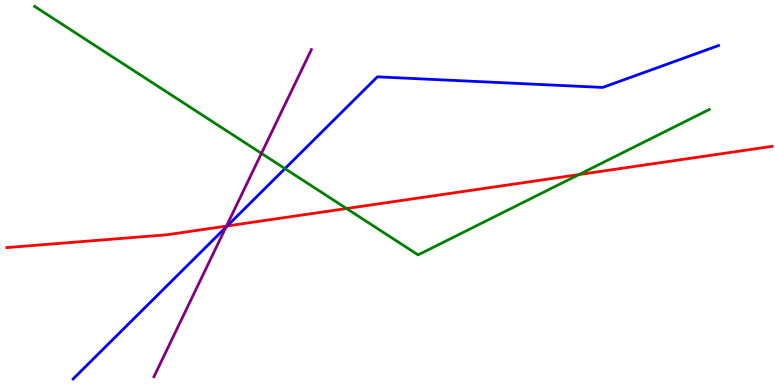[{'lines': ['blue', 'red'], 'intersections': [{'x': 2.93, 'y': 4.13}]}, {'lines': ['green', 'red'], 'intersections': [{'x': 4.47, 'y': 4.58}, {'x': 7.47, 'y': 5.47}]}, {'lines': ['purple', 'red'], 'intersections': [{'x': 2.92, 'y': 4.13}]}, {'lines': ['blue', 'green'], 'intersections': [{'x': 3.68, 'y': 5.62}]}, {'lines': ['blue', 'purple'], 'intersections': [{'x': 2.91, 'y': 4.1}]}, {'lines': ['green', 'purple'], 'intersections': [{'x': 3.37, 'y': 6.02}]}]